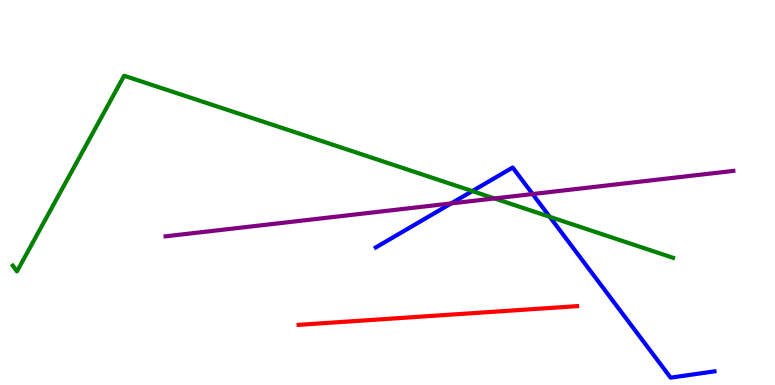[{'lines': ['blue', 'red'], 'intersections': []}, {'lines': ['green', 'red'], 'intersections': []}, {'lines': ['purple', 'red'], 'intersections': []}, {'lines': ['blue', 'green'], 'intersections': [{'x': 6.09, 'y': 5.04}, {'x': 7.09, 'y': 4.37}]}, {'lines': ['blue', 'purple'], 'intersections': [{'x': 5.82, 'y': 4.72}, {'x': 6.87, 'y': 4.96}]}, {'lines': ['green', 'purple'], 'intersections': [{'x': 6.38, 'y': 4.85}]}]